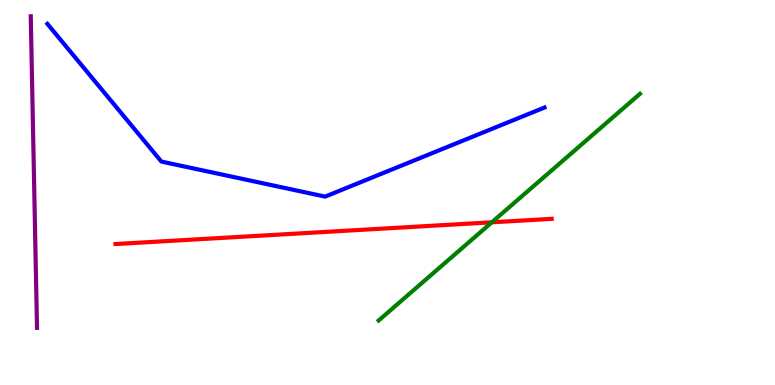[{'lines': ['blue', 'red'], 'intersections': []}, {'lines': ['green', 'red'], 'intersections': [{'x': 6.35, 'y': 4.23}]}, {'lines': ['purple', 'red'], 'intersections': []}, {'lines': ['blue', 'green'], 'intersections': []}, {'lines': ['blue', 'purple'], 'intersections': []}, {'lines': ['green', 'purple'], 'intersections': []}]